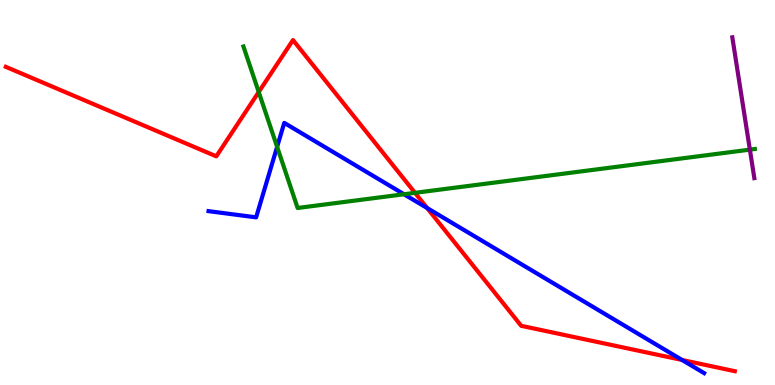[{'lines': ['blue', 'red'], 'intersections': [{'x': 5.51, 'y': 4.6}, {'x': 8.8, 'y': 0.65}]}, {'lines': ['green', 'red'], 'intersections': [{'x': 3.34, 'y': 7.61}, {'x': 5.35, 'y': 4.99}]}, {'lines': ['purple', 'red'], 'intersections': []}, {'lines': ['blue', 'green'], 'intersections': [{'x': 3.58, 'y': 6.19}, {'x': 5.21, 'y': 4.95}]}, {'lines': ['blue', 'purple'], 'intersections': []}, {'lines': ['green', 'purple'], 'intersections': [{'x': 9.68, 'y': 6.11}]}]